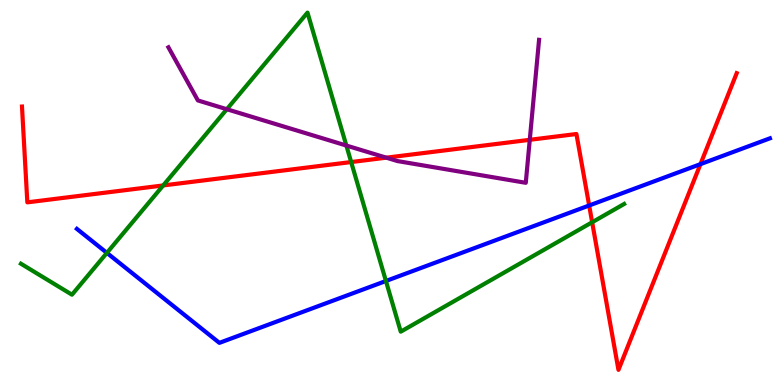[{'lines': ['blue', 'red'], 'intersections': [{'x': 7.6, 'y': 4.66}, {'x': 9.04, 'y': 5.74}]}, {'lines': ['green', 'red'], 'intersections': [{'x': 2.11, 'y': 5.18}, {'x': 4.53, 'y': 5.79}, {'x': 7.64, 'y': 4.23}]}, {'lines': ['purple', 'red'], 'intersections': [{'x': 4.98, 'y': 5.9}, {'x': 6.84, 'y': 6.37}]}, {'lines': ['blue', 'green'], 'intersections': [{'x': 1.38, 'y': 3.43}, {'x': 4.98, 'y': 2.7}]}, {'lines': ['blue', 'purple'], 'intersections': []}, {'lines': ['green', 'purple'], 'intersections': [{'x': 2.93, 'y': 7.16}, {'x': 4.47, 'y': 6.22}]}]